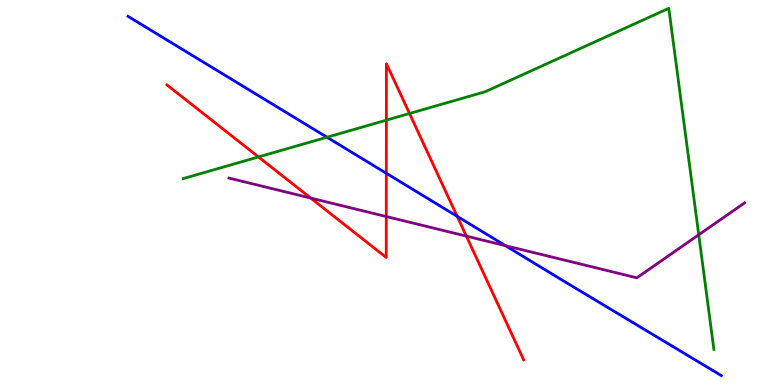[{'lines': ['blue', 'red'], 'intersections': [{'x': 4.98, 'y': 5.5}, {'x': 5.9, 'y': 4.38}]}, {'lines': ['green', 'red'], 'intersections': [{'x': 3.34, 'y': 5.92}, {'x': 4.99, 'y': 6.88}, {'x': 5.28, 'y': 7.05}]}, {'lines': ['purple', 'red'], 'intersections': [{'x': 4.01, 'y': 4.86}, {'x': 4.98, 'y': 4.38}, {'x': 6.02, 'y': 3.87}]}, {'lines': ['blue', 'green'], 'intersections': [{'x': 4.22, 'y': 6.44}]}, {'lines': ['blue', 'purple'], 'intersections': [{'x': 6.52, 'y': 3.62}]}, {'lines': ['green', 'purple'], 'intersections': [{'x': 9.02, 'y': 3.9}]}]